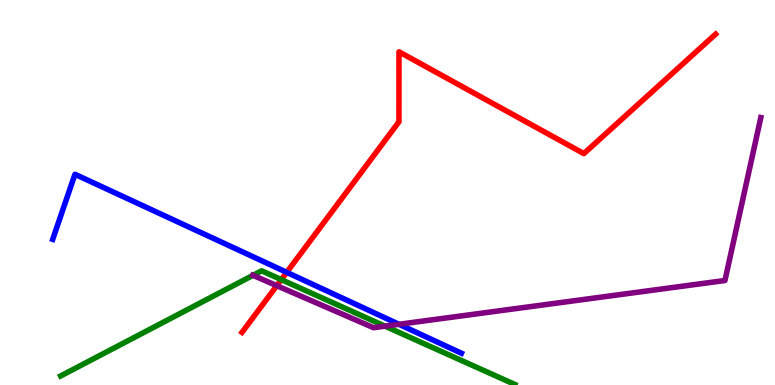[{'lines': ['blue', 'red'], 'intersections': [{'x': 3.7, 'y': 2.93}]}, {'lines': ['green', 'red'], 'intersections': [{'x': 3.63, 'y': 2.74}]}, {'lines': ['purple', 'red'], 'intersections': [{'x': 3.57, 'y': 2.58}]}, {'lines': ['blue', 'green'], 'intersections': []}, {'lines': ['blue', 'purple'], 'intersections': [{'x': 5.15, 'y': 1.58}]}, {'lines': ['green', 'purple'], 'intersections': [{'x': 3.26, 'y': 2.85}, {'x': 4.97, 'y': 1.53}]}]